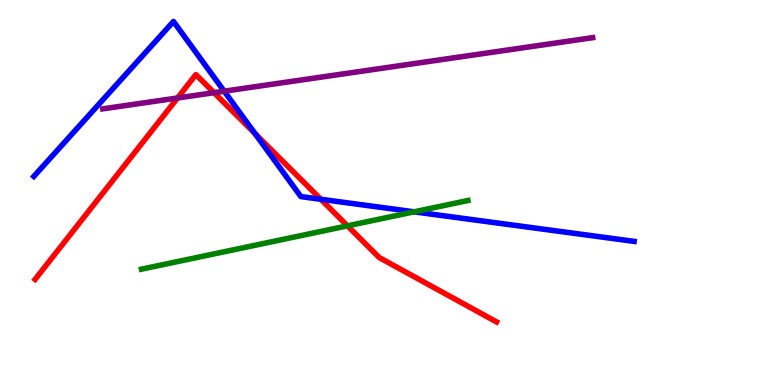[{'lines': ['blue', 'red'], 'intersections': [{'x': 3.29, 'y': 6.53}, {'x': 4.14, 'y': 4.82}]}, {'lines': ['green', 'red'], 'intersections': [{'x': 4.48, 'y': 4.13}]}, {'lines': ['purple', 'red'], 'intersections': [{'x': 2.29, 'y': 7.45}, {'x': 2.76, 'y': 7.59}]}, {'lines': ['blue', 'green'], 'intersections': [{'x': 5.34, 'y': 4.5}]}, {'lines': ['blue', 'purple'], 'intersections': [{'x': 2.89, 'y': 7.63}]}, {'lines': ['green', 'purple'], 'intersections': []}]